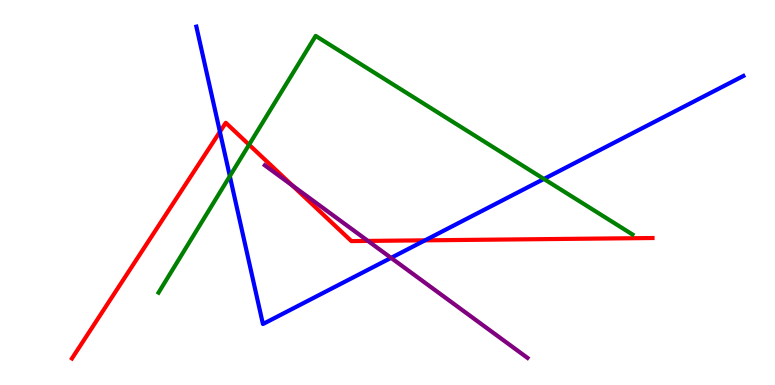[{'lines': ['blue', 'red'], 'intersections': [{'x': 2.84, 'y': 6.58}, {'x': 5.48, 'y': 3.76}]}, {'lines': ['green', 'red'], 'intersections': [{'x': 3.21, 'y': 6.24}]}, {'lines': ['purple', 'red'], 'intersections': [{'x': 3.77, 'y': 5.18}, {'x': 4.75, 'y': 3.74}]}, {'lines': ['blue', 'green'], 'intersections': [{'x': 2.97, 'y': 5.42}, {'x': 7.02, 'y': 5.35}]}, {'lines': ['blue', 'purple'], 'intersections': [{'x': 5.05, 'y': 3.3}]}, {'lines': ['green', 'purple'], 'intersections': []}]